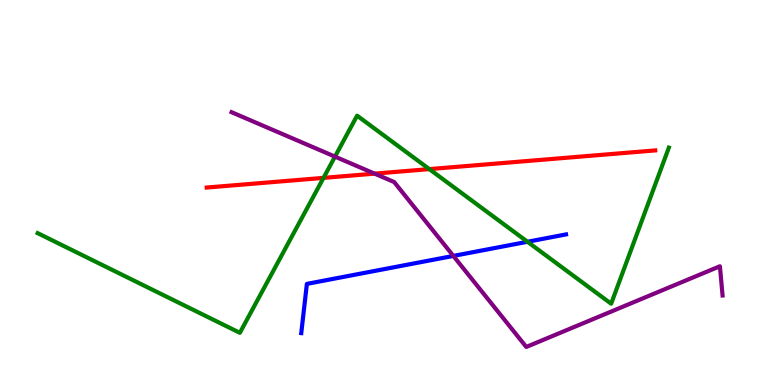[{'lines': ['blue', 'red'], 'intersections': []}, {'lines': ['green', 'red'], 'intersections': [{'x': 4.17, 'y': 5.38}, {'x': 5.54, 'y': 5.61}]}, {'lines': ['purple', 'red'], 'intersections': [{'x': 4.83, 'y': 5.49}]}, {'lines': ['blue', 'green'], 'intersections': [{'x': 6.81, 'y': 3.72}]}, {'lines': ['blue', 'purple'], 'intersections': [{'x': 5.85, 'y': 3.35}]}, {'lines': ['green', 'purple'], 'intersections': [{'x': 4.32, 'y': 5.93}]}]